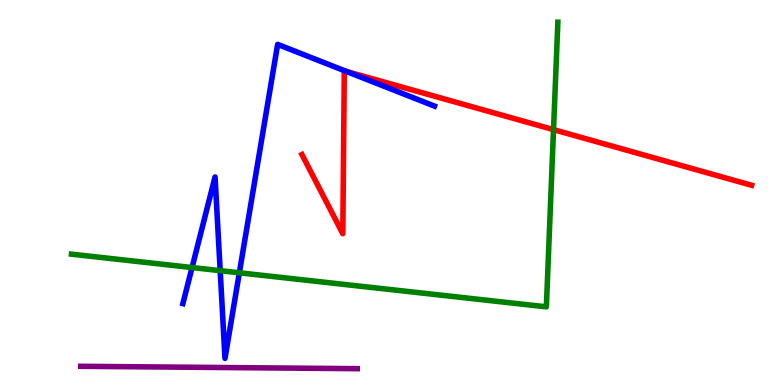[{'lines': ['blue', 'red'], 'intersections': [{'x': 4.47, 'y': 8.14}]}, {'lines': ['green', 'red'], 'intersections': [{'x': 7.14, 'y': 6.63}]}, {'lines': ['purple', 'red'], 'intersections': []}, {'lines': ['blue', 'green'], 'intersections': [{'x': 2.48, 'y': 3.05}, {'x': 2.84, 'y': 2.97}, {'x': 3.09, 'y': 2.91}]}, {'lines': ['blue', 'purple'], 'intersections': []}, {'lines': ['green', 'purple'], 'intersections': []}]